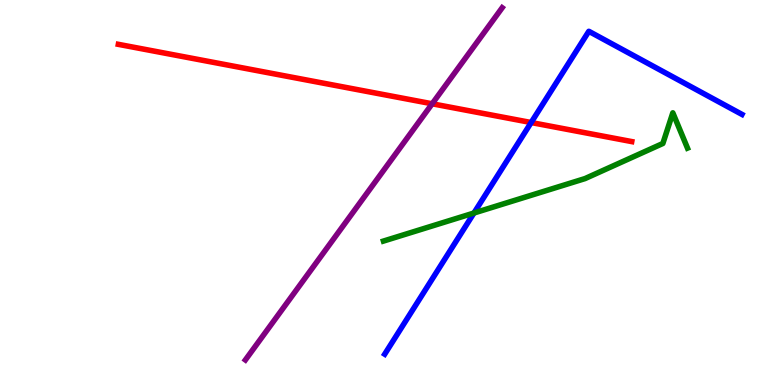[{'lines': ['blue', 'red'], 'intersections': [{'x': 6.85, 'y': 6.82}]}, {'lines': ['green', 'red'], 'intersections': []}, {'lines': ['purple', 'red'], 'intersections': [{'x': 5.58, 'y': 7.3}]}, {'lines': ['blue', 'green'], 'intersections': [{'x': 6.12, 'y': 4.47}]}, {'lines': ['blue', 'purple'], 'intersections': []}, {'lines': ['green', 'purple'], 'intersections': []}]